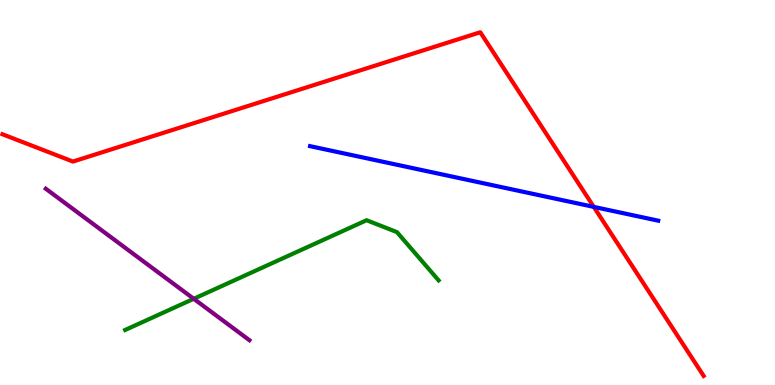[{'lines': ['blue', 'red'], 'intersections': [{'x': 7.66, 'y': 4.63}]}, {'lines': ['green', 'red'], 'intersections': []}, {'lines': ['purple', 'red'], 'intersections': []}, {'lines': ['blue', 'green'], 'intersections': []}, {'lines': ['blue', 'purple'], 'intersections': []}, {'lines': ['green', 'purple'], 'intersections': [{'x': 2.5, 'y': 2.24}]}]